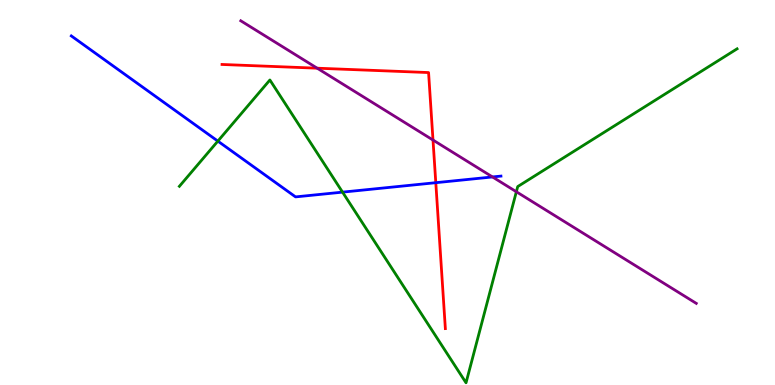[{'lines': ['blue', 'red'], 'intersections': [{'x': 5.62, 'y': 5.25}]}, {'lines': ['green', 'red'], 'intersections': []}, {'lines': ['purple', 'red'], 'intersections': [{'x': 4.09, 'y': 8.23}, {'x': 5.59, 'y': 6.36}]}, {'lines': ['blue', 'green'], 'intersections': [{'x': 2.81, 'y': 6.33}, {'x': 4.42, 'y': 5.01}]}, {'lines': ['blue', 'purple'], 'intersections': [{'x': 6.35, 'y': 5.4}]}, {'lines': ['green', 'purple'], 'intersections': [{'x': 6.66, 'y': 5.02}]}]